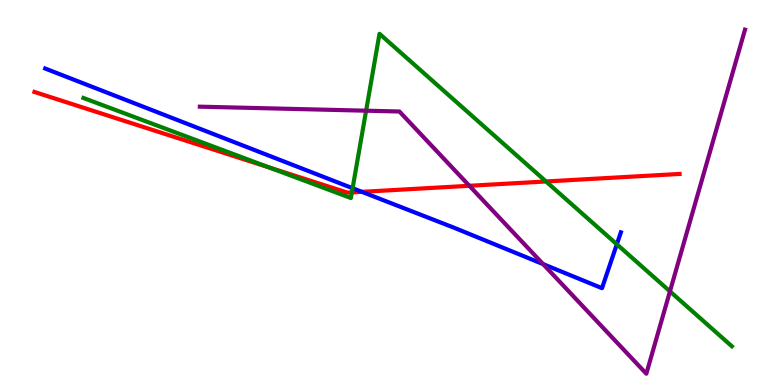[{'lines': ['blue', 'red'], 'intersections': [{'x': 4.67, 'y': 5.02}]}, {'lines': ['green', 'red'], 'intersections': [{'x': 3.47, 'y': 5.65}, {'x': 4.54, 'y': 5.0}, {'x': 7.05, 'y': 5.29}]}, {'lines': ['purple', 'red'], 'intersections': [{'x': 6.06, 'y': 5.17}]}, {'lines': ['blue', 'green'], 'intersections': [{'x': 4.55, 'y': 5.11}, {'x': 7.96, 'y': 3.66}]}, {'lines': ['blue', 'purple'], 'intersections': [{'x': 7.01, 'y': 3.14}]}, {'lines': ['green', 'purple'], 'intersections': [{'x': 4.72, 'y': 7.12}, {'x': 8.64, 'y': 2.43}]}]